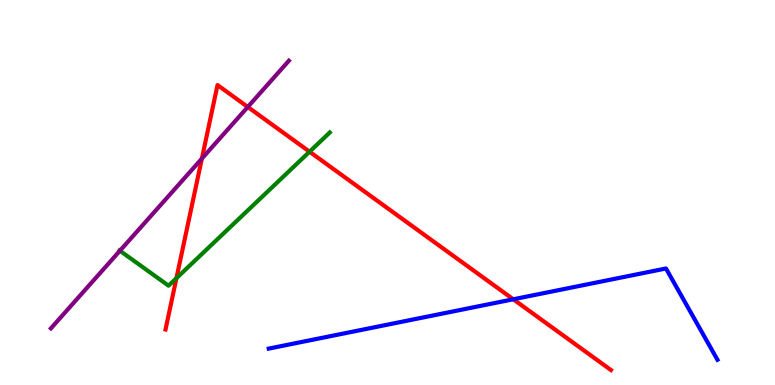[{'lines': ['blue', 'red'], 'intersections': [{'x': 6.62, 'y': 2.23}]}, {'lines': ['green', 'red'], 'intersections': [{'x': 2.28, 'y': 2.77}, {'x': 3.99, 'y': 6.06}]}, {'lines': ['purple', 'red'], 'intersections': [{'x': 2.6, 'y': 5.88}, {'x': 3.2, 'y': 7.22}]}, {'lines': ['blue', 'green'], 'intersections': []}, {'lines': ['blue', 'purple'], 'intersections': []}, {'lines': ['green', 'purple'], 'intersections': [{'x': 1.55, 'y': 3.49}]}]